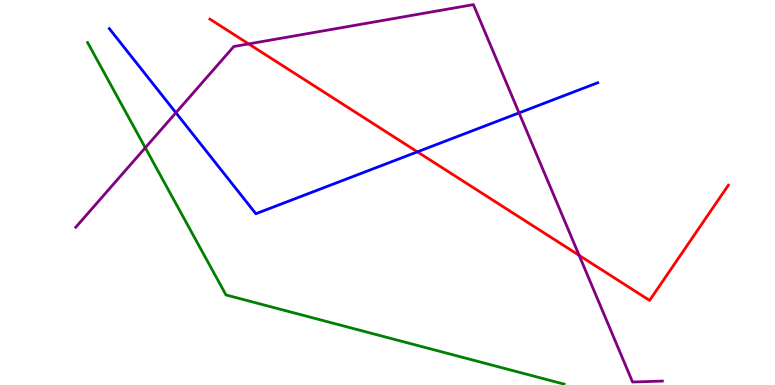[{'lines': ['blue', 'red'], 'intersections': [{'x': 5.39, 'y': 6.06}]}, {'lines': ['green', 'red'], 'intersections': []}, {'lines': ['purple', 'red'], 'intersections': [{'x': 3.21, 'y': 8.86}, {'x': 7.47, 'y': 3.37}]}, {'lines': ['blue', 'green'], 'intersections': []}, {'lines': ['blue', 'purple'], 'intersections': [{'x': 2.27, 'y': 7.07}, {'x': 6.7, 'y': 7.07}]}, {'lines': ['green', 'purple'], 'intersections': [{'x': 1.87, 'y': 6.16}]}]